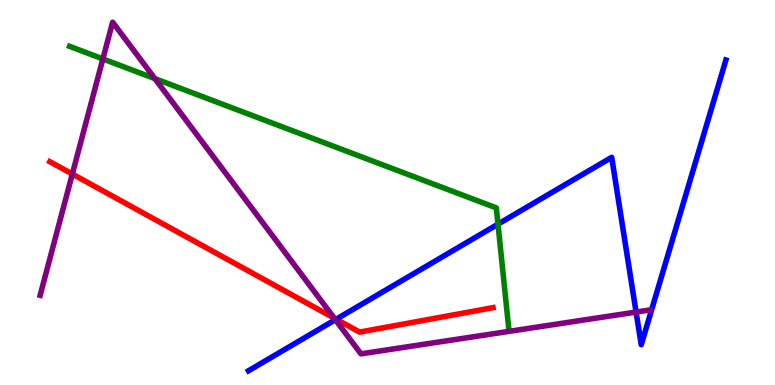[{'lines': ['blue', 'red'], 'intersections': [{'x': 4.34, 'y': 1.71}]}, {'lines': ['green', 'red'], 'intersections': []}, {'lines': ['purple', 'red'], 'intersections': [{'x': 0.933, 'y': 5.48}, {'x': 4.31, 'y': 1.74}]}, {'lines': ['blue', 'green'], 'intersections': [{'x': 6.43, 'y': 4.18}]}, {'lines': ['blue', 'purple'], 'intersections': [{'x': 4.33, 'y': 1.7}, {'x': 8.21, 'y': 1.89}]}, {'lines': ['green', 'purple'], 'intersections': [{'x': 1.33, 'y': 8.47}, {'x': 2.0, 'y': 7.96}]}]